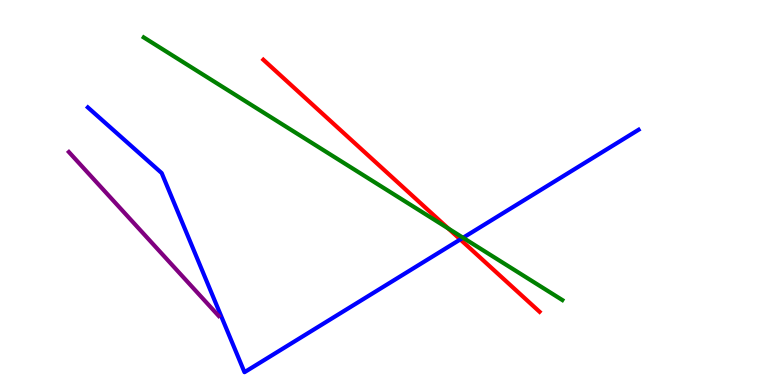[{'lines': ['blue', 'red'], 'intersections': [{'x': 5.94, 'y': 3.78}]}, {'lines': ['green', 'red'], 'intersections': [{'x': 5.78, 'y': 4.07}]}, {'lines': ['purple', 'red'], 'intersections': []}, {'lines': ['blue', 'green'], 'intersections': [{'x': 5.97, 'y': 3.82}]}, {'lines': ['blue', 'purple'], 'intersections': []}, {'lines': ['green', 'purple'], 'intersections': []}]